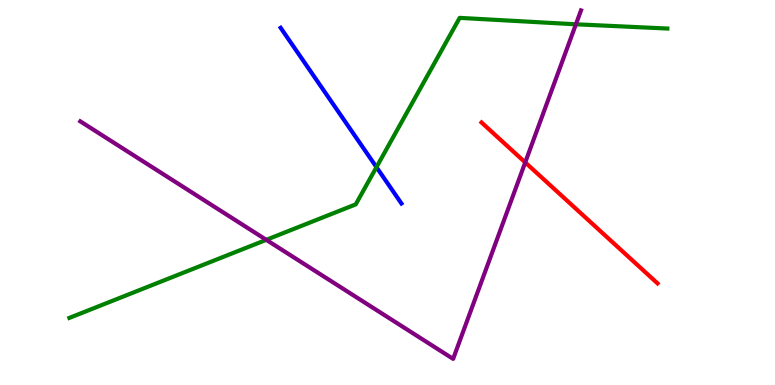[{'lines': ['blue', 'red'], 'intersections': []}, {'lines': ['green', 'red'], 'intersections': []}, {'lines': ['purple', 'red'], 'intersections': [{'x': 6.78, 'y': 5.78}]}, {'lines': ['blue', 'green'], 'intersections': [{'x': 4.86, 'y': 5.66}]}, {'lines': ['blue', 'purple'], 'intersections': []}, {'lines': ['green', 'purple'], 'intersections': [{'x': 3.44, 'y': 3.77}, {'x': 7.43, 'y': 9.37}]}]